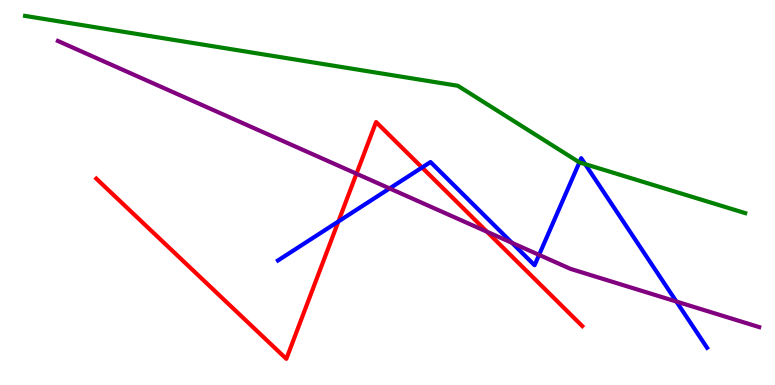[{'lines': ['blue', 'red'], 'intersections': [{'x': 4.37, 'y': 4.25}, {'x': 5.45, 'y': 5.65}]}, {'lines': ['green', 'red'], 'intersections': []}, {'lines': ['purple', 'red'], 'intersections': [{'x': 4.6, 'y': 5.49}, {'x': 6.28, 'y': 3.98}]}, {'lines': ['blue', 'green'], 'intersections': [{'x': 7.48, 'y': 5.78}, {'x': 7.55, 'y': 5.74}]}, {'lines': ['blue', 'purple'], 'intersections': [{'x': 5.03, 'y': 5.11}, {'x': 6.61, 'y': 3.69}, {'x': 6.96, 'y': 3.38}, {'x': 8.73, 'y': 2.17}]}, {'lines': ['green', 'purple'], 'intersections': []}]